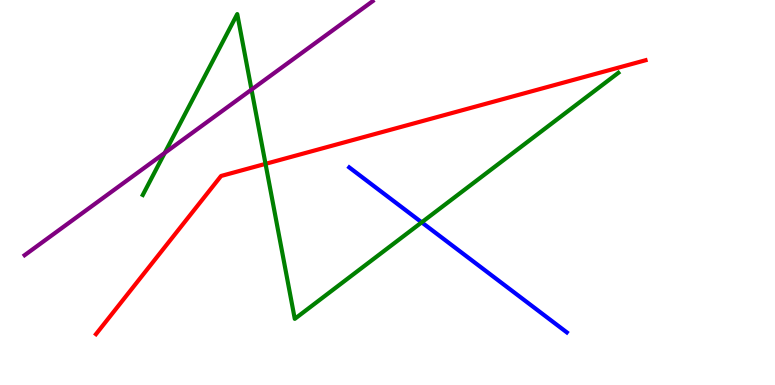[{'lines': ['blue', 'red'], 'intersections': []}, {'lines': ['green', 'red'], 'intersections': [{'x': 3.43, 'y': 5.74}]}, {'lines': ['purple', 'red'], 'intersections': []}, {'lines': ['blue', 'green'], 'intersections': [{'x': 5.44, 'y': 4.23}]}, {'lines': ['blue', 'purple'], 'intersections': []}, {'lines': ['green', 'purple'], 'intersections': [{'x': 2.13, 'y': 6.03}, {'x': 3.25, 'y': 7.67}]}]